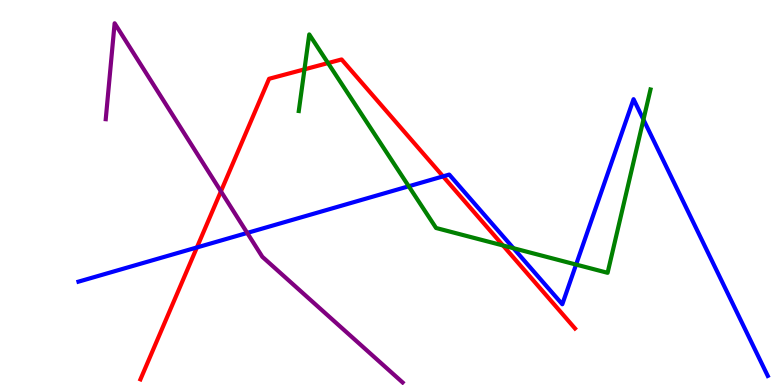[{'lines': ['blue', 'red'], 'intersections': [{'x': 2.54, 'y': 3.57}, {'x': 5.72, 'y': 5.42}]}, {'lines': ['green', 'red'], 'intersections': [{'x': 3.93, 'y': 8.2}, {'x': 4.23, 'y': 8.36}, {'x': 6.49, 'y': 3.62}]}, {'lines': ['purple', 'red'], 'intersections': [{'x': 2.85, 'y': 5.03}]}, {'lines': ['blue', 'green'], 'intersections': [{'x': 5.27, 'y': 5.16}, {'x': 6.62, 'y': 3.55}, {'x': 7.43, 'y': 3.13}, {'x': 8.3, 'y': 6.89}]}, {'lines': ['blue', 'purple'], 'intersections': [{'x': 3.19, 'y': 3.95}]}, {'lines': ['green', 'purple'], 'intersections': []}]